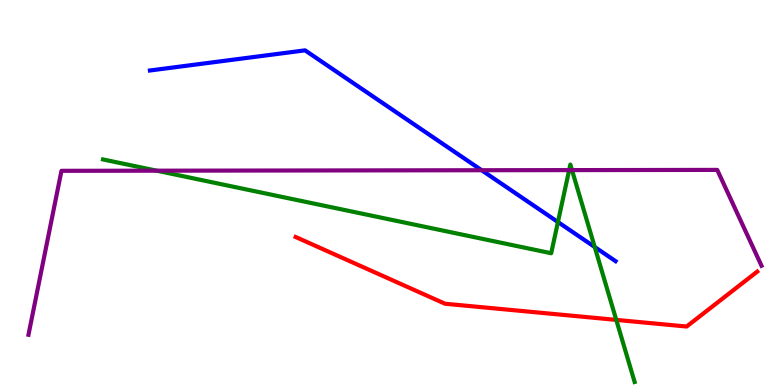[{'lines': ['blue', 'red'], 'intersections': []}, {'lines': ['green', 'red'], 'intersections': [{'x': 7.95, 'y': 1.69}]}, {'lines': ['purple', 'red'], 'intersections': []}, {'lines': ['blue', 'green'], 'intersections': [{'x': 7.2, 'y': 4.23}, {'x': 7.67, 'y': 3.58}]}, {'lines': ['blue', 'purple'], 'intersections': [{'x': 6.21, 'y': 5.58}]}, {'lines': ['green', 'purple'], 'intersections': [{'x': 2.02, 'y': 5.57}, {'x': 7.34, 'y': 5.58}, {'x': 7.38, 'y': 5.58}]}]